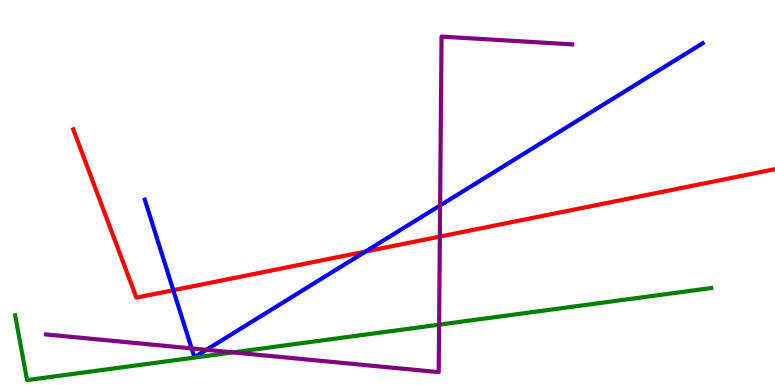[{'lines': ['blue', 'red'], 'intersections': [{'x': 2.24, 'y': 2.46}, {'x': 4.72, 'y': 3.47}]}, {'lines': ['green', 'red'], 'intersections': []}, {'lines': ['purple', 'red'], 'intersections': [{'x': 5.68, 'y': 3.85}]}, {'lines': ['blue', 'green'], 'intersections': []}, {'lines': ['blue', 'purple'], 'intersections': [{'x': 2.47, 'y': 0.95}, {'x': 2.66, 'y': 0.913}, {'x': 5.68, 'y': 4.66}]}, {'lines': ['green', 'purple'], 'intersections': [{'x': 3.01, 'y': 0.847}, {'x': 5.67, 'y': 1.57}]}]